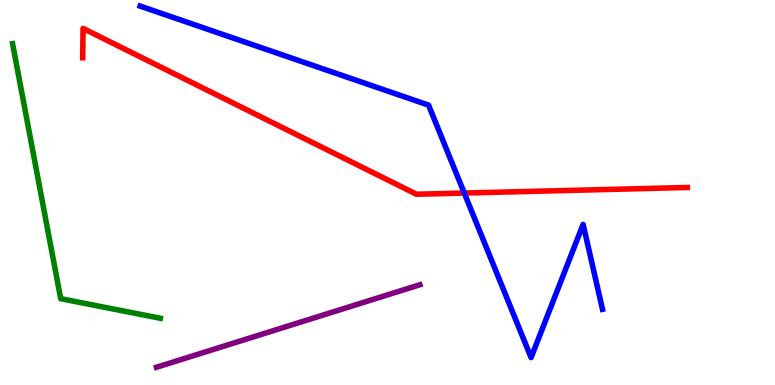[{'lines': ['blue', 'red'], 'intersections': [{'x': 5.99, 'y': 4.99}]}, {'lines': ['green', 'red'], 'intersections': []}, {'lines': ['purple', 'red'], 'intersections': []}, {'lines': ['blue', 'green'], 'intersections': []}, {'lines': ['blue', 'purple'], 'intersections': []}, {'lines': ['green', 'purple'], 'intersections': []}]